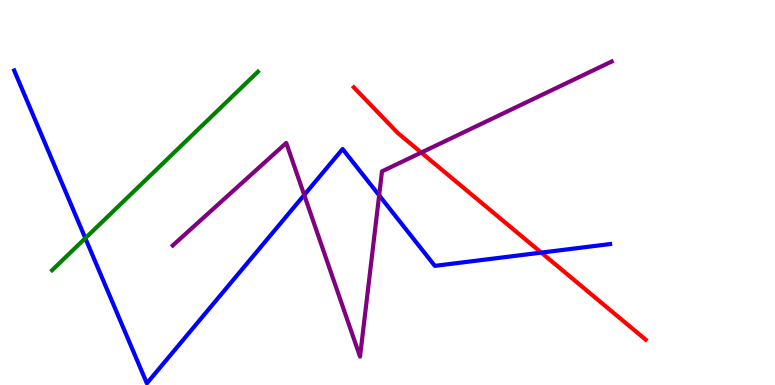[{'lines': ['blue', 'red'], 'intersections': [{'x': 6.98, 'y': 3.44}]}, {'lines': ['green', 'red'], 'intersections': []}, {'lines': ['purple', 'red'], 'intersections': [{'x': 5.44, 'y': 6.04}]}, {'lines': ['blue', 'green'], 'intersections': [{'x': 1.1, 'y': 3.81}]}, {'lines': ['blue', 'purple'], 'intersections': [{'x': 3.93, 'y': 4.94}, {'x': 4.89, 'y': 4.93}]}, {'lines': ['green', 'purple'], 'intersections': []}]